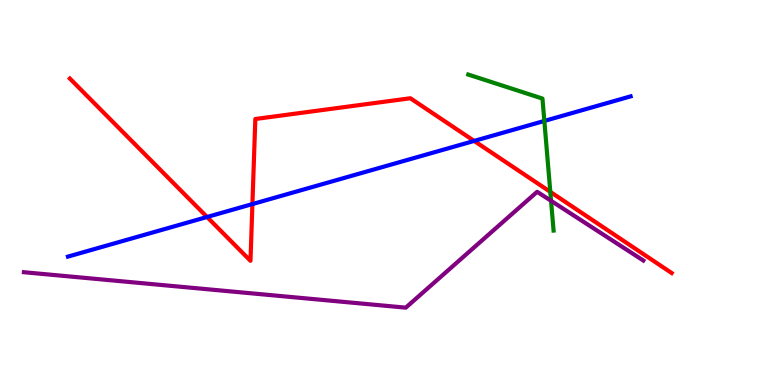[{'lines': ['blue', 'red'], 'intersections': [{'x': 2.67, 'y': 4.36}, {'x': 3.26, 'y': 4.7}, {'x': 6.12, 'y': 6.34}]}, {'lines': ['green', 'red'], 'intersections': [{'x': 7.1, 'y': 5.02}]}, {'lines': ['purple', 'red'], 'intersections': []}, {'lines': ['blue', 'green'], 'intersections': [{'x': 7.02, 'y': 6.86}]}, {'lines': ['blue', 'purple'], 'intersections': []}, {'lines': ['green', 'purple'], 'intersections': [{'x': 7.11, 'y': 4.78}]}]